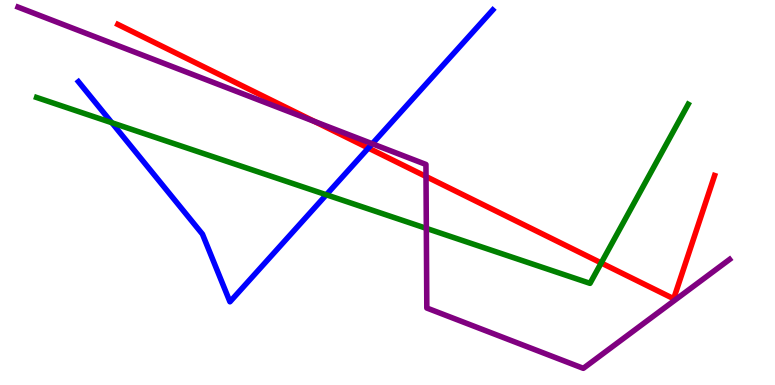[{'lines': ['blue', 'red'], 'intersections': [{'x': 4.75, 'y': 6.15}]}, {'lines': ['green', 'red'], 'intersections': [{'x': 7.76, 'y': 3.17}]}, {'lines': ['purple', 'red'], 'intersections': [{'x': 4.06, 'y': 6.85}, {'x': 5.5, 'y': 5.42}]}, {'lines': ['blue', 'green'], 'intersections': [{'x': 1.44, 'y': 6.81}, {'x': 4.21, 'y': 4.94}]}, {'lines': ['blue', 'purple'], 'intersections': [{'x': 4.8, 'y': 6.27}]}, {'lines': ['green', 'purple'], 'intersections': [{'x': 5.5, 'y': 4.07}]}]